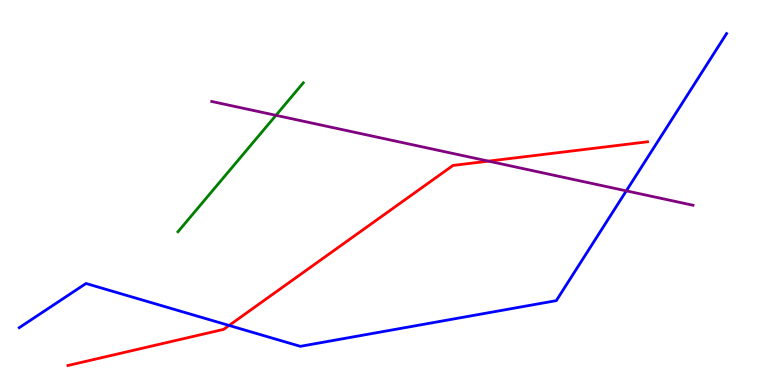[{'lines': ['blue', 'red'], 'intersections': [{'x': 2.96, 'y': 1.55}]}, {'lines': ['green', 'red'], 'intersections': []}, {'lines': ['purple', 'red'], 'intersections': [{'x': 6.3, 'y': 5.81}]}, {'lines': ['blue', 'green'], 'intersections': []}, {'lines': ['blue', 'purple'], 'intersections': [{'x': 8.08, 'y': 5.04}]}, {'lines': ['green', 'purple'], 'intersections': [{'x': 3.56, 'y': 7.0}]}]